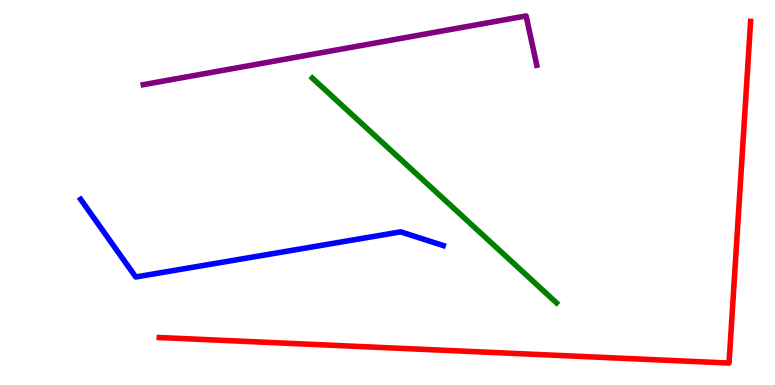[{'lines': ['blue', 'red'], 'intersections': []}, {'lines': ['green', 'red'], 'intersections': []}, {'lines': ['purple', 'red'], 'intersections': []}, {'lines': ['blue', 'green'], 'intersections': []}, {'lines': ['blue', 'purple'], 'intersections': []}, {'lines': ['green', 'purple'], 'intersections': []}]